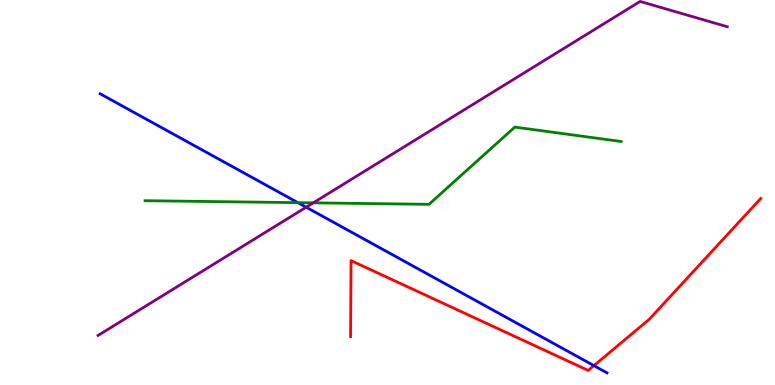[{'lines': ['blue', 'red'], 'intersections': [{'x': 7.66, 'y': 0.503}]}, {'lines': ['green', 'red'], 'intersections': []}, {'lines': ['purple', 'red'], 'intersections': []}, {'lines': ['blue', 'green'], 'intersections': [{'x': 3.84, 'y': 4.74}]}, {'lines': ['blue', 'purple'], 'intersections': [{'x': 3.95, 'y': 4.62}]}, {'lines': ['green', 'purple'], 'intersections': [{'x': 4.04, 'y': 4.73}]}]